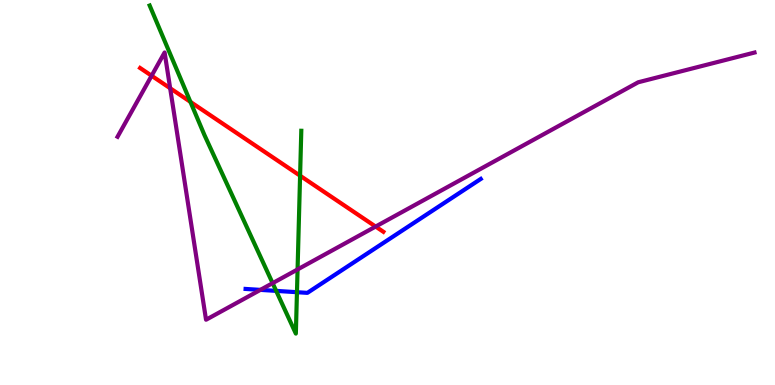[{'lines': ['blue', 'red'], 'intersections': []}, {'lines': ['green', 'red'], 'intersections': [{'x': 2.46, 'y': 7.35}, {'x': 3.87, 'y': 5.44}]}, {'lines': ['purple', 'red'], 'intersections': [{'x': 1.96, 'y': 8.03}, {'x': 2.2, 'y': 7.71}, {'x': 4.85, 'y': 4.12}]}, {'lines': ['blue', 'green'], 'intersections': [{'x': 3.56, 'y': 2.44}, {'x': 3.83, 'y': 2.41}]}, {'lines': ['blue', 'purple'], 'intersections': [{'x': 3.36, 'y': 2.47}]}, {'lines': ['green', 'purple'], 'intersections': [{'x': 3.52, 'y': 2.65}, {'x': 3.84, 'y': 3.0}]}]